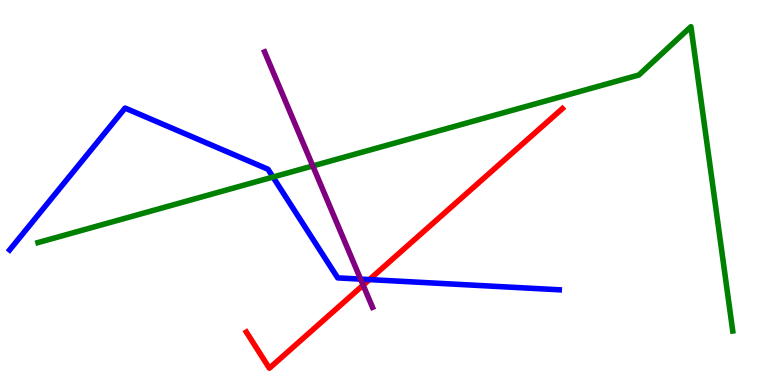[{'lines': ['blue', 'red'], 'intersections': [{'x': 4.77, 'y': 2.74}]}, {'lines': ['green', 'red'], 'intersections': []}, {'lines': ['purple', 'red'], 'intersections': [{'x': 4.69, 'y': 2.59}]}, {'lines': ['blue', 'green'], 'intersections': [{'x': 3.52, 'y': 5.4}]}, {'lines': ['blue', 'purple'], 'intersections': [{'x': 4.65, 'y': 2.75}]}, {'lines': ['green', 'purple'], 'intersections': [{'x': 4.04, 'y': 5.69}]}]